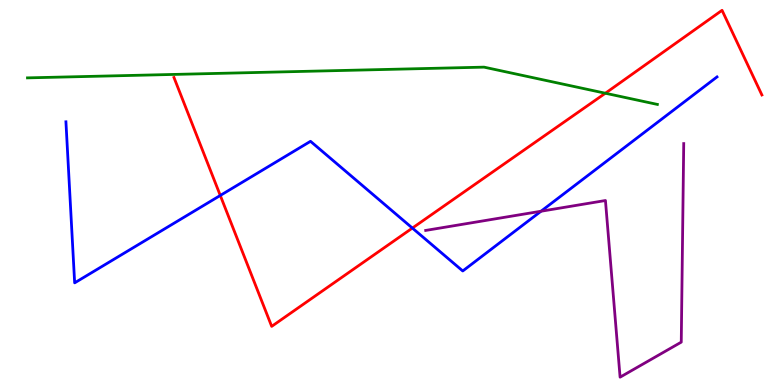[{'lines': ['blue', 'red'], 'intersections': [{'x': 2.84, 'y': 4.92}, {'x': 5.32, 'y': 4.08}]}, {'lines': ['green', 'red'], 'intersections': [{'x': 7.81, 'y': 7.58}]}, {'lines': ['purple', 'red'], 'intersections': []}, {'lines': ['blue', 'green'], 'intersections': []}, {'lines': ['blue', 'purple'], 'intersections': [{'x': 6.98, 'y': 4.51}]}, {'lines': ['green', 'purple'], 'intersections': []}]